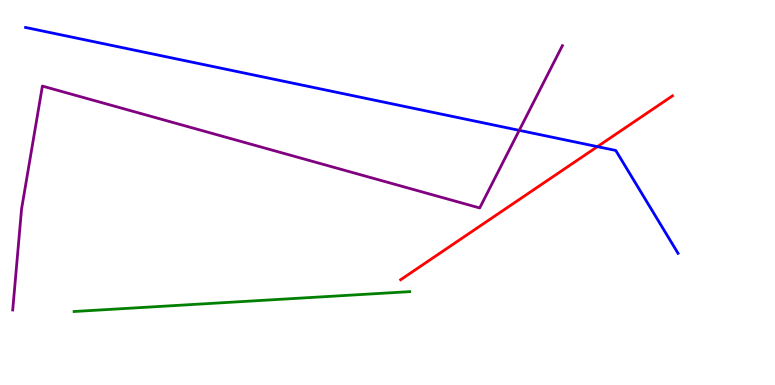[{'lines': ['blue', 'red'], 'intersections': [{'x': 7.71, 'y': 6.19}]}, {'lines': ['green', 'red'], 'intersections': []}, {'lines': ['purple', 'red'], 'intersections': []}, {'lines': ['blue', 'green'], 'intersections': []}, {'lines': ['blue', 'purple'], 'intersections': [{'x': 6.7, 'y': 6.61}]}, {'lines': ['green', 'purple'], 'intersections': []}]